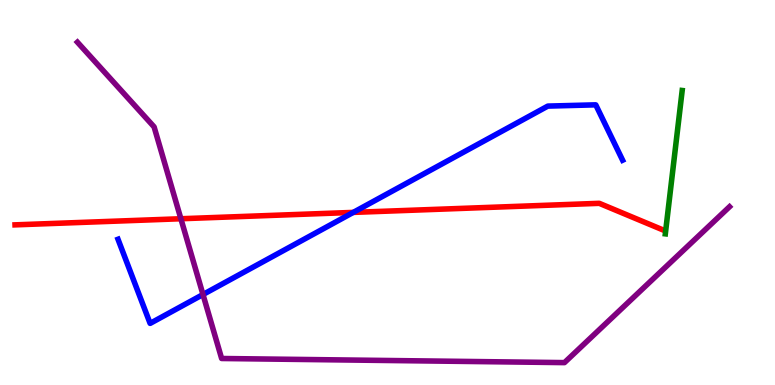[{'lines': ['blue', 'red'], 'intersections': [{'x': 4.56, 'y': 4.48}]}, {'lines': ['green', 'red'], 'intersections': []}, {'lines': ['purple', 'red'], 'intersections': [{'x': 2.33, 'y': 4.32}]}, {'lines': ['blue', 'green'], 'intersections': []}, {'lines': ['blue', 'purple'], 'intersections': [{'x': 2.62, 'y': 2.35}]}, {'lines': ['green', 'purple'], 'intersections': []}]